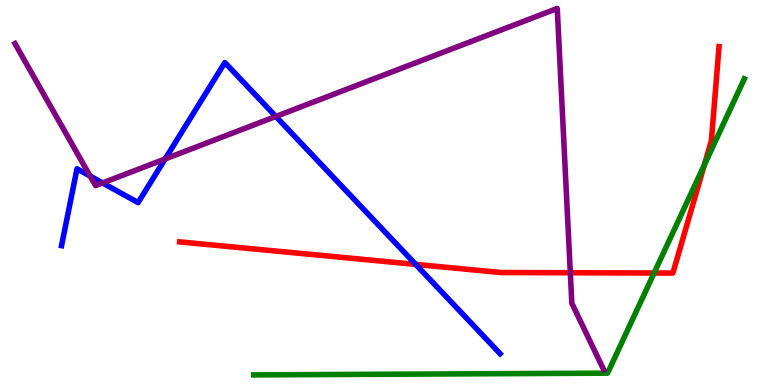[{'lines': ['blue', 'red'], 'intersections': [{'x': 5.36, 'y': 3.13}]}, {'lines': ['green', 'red'], 'intersections': [{'x': 8.44, 'y': 2.91}, {'x': 9.09, 'y': 5.71}]}, {'lines': ['purple', 'red'], 'intersections': [{'x': 7.36, 'y': 2.92}]}, {'lines': ['blue', 'green'], 'intersections': []}, {'lines': ['blue', 'purple'], 'intersections': [{'x': 1.16, 'y': 5.43}, {'x': 1.32, 'y': 5.25}, {'x': 2.13, 'y': 5.87}, {'x': 3.56, 'y': 6.98}]}, {'lines': ['green', 'purple'], 'intersections': []}]